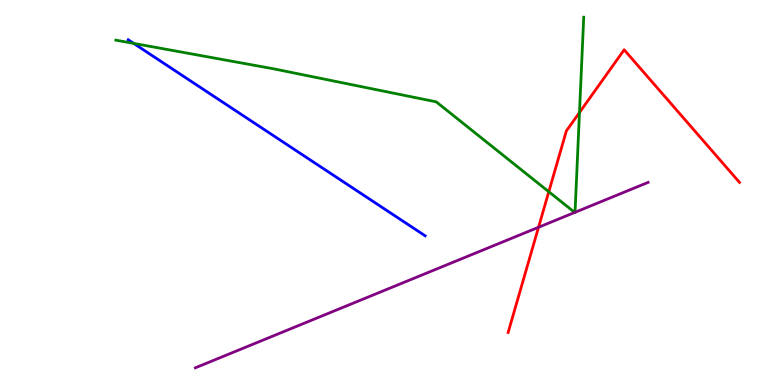[{'lines': ['blue', 'red'], 'intersections': []}, {'lines': ['green', 'red'], 'intersections': [{'x': 7.08, 'y': 5.02}, {'x': 7.48, 'y': 7.08}]}, {'lines': ['purple', 'red'], 'intersections': [{'x': 6.95, 'y': 4.1}]}, {'lines': ['blue', 'green'], 'intersections': [{'x': 1.73, 'y': 8.87}]}, {'lines': ['blue', 'purple'], 'intersections': []}, {'lines': ['green', 'purple'], 'intersections': [{'x': 7.42, 'y': 4.48}, {'x': 7.42, 'y': 4.49}]}]